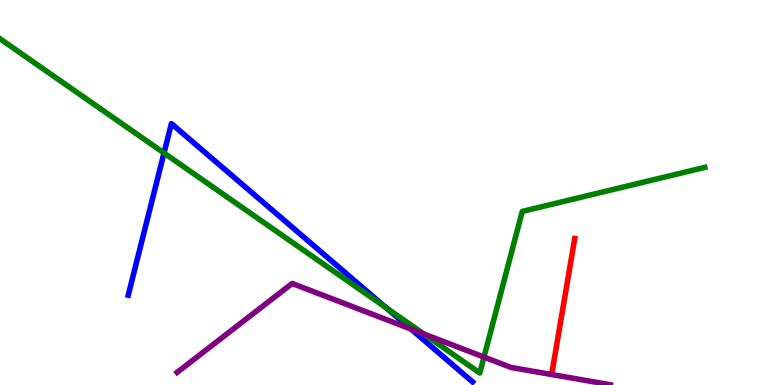[{'lines': ['blue', 'red'], 'intersections': []}, {'lines': ['green', 'red'], 'intersections': []}, {'lines': ['purple', 'red'], 'intersections': []}, {'lines': ['blue', 'green'], 'intersections': [{'x': 2.12, 'y': 6.03}, {'x': 4.98, 'y': 2.01}]}, {'lines': ['blue', 'purple'], 'intersections': [{'x': 5.3, 'y': 1.45}]}, {'lines': ['green', 'purple'], 'intersections': [{'x': 5.47, 'y': 1.33}, {'x': 6.25, 'y': 0.725}]}]